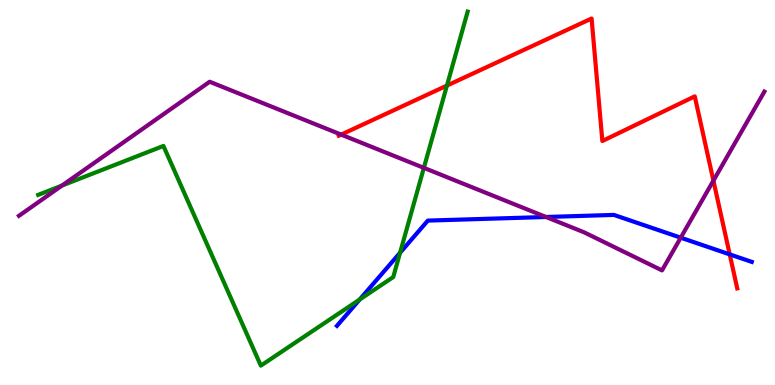[{'lines': ['blue', 'red'], 'intersections': [{'x': 9.42, 'y': 3.39}]}, {'lines': ['green', 'red'], 'intersections': [{'x': 5.77, 'y': 7.78}]}, {'lines': ['purple', 'red'], 'intersections': [{'x': 4.4, 'y': 6.5}, {'x': 9.21, 'y': 5.31}]}, {'lines': ['blue', 'green'], 'intersections': [{'x': 4.64, 'y': 2.22}, {'x': 5.16, 'y': 3.44}]}, {'lines': ['blue', 'purple'], 'intersections': [{'x': 7.05, 'y': 4.36}, {'x': 8.78, 'y': 3.83}]}, {'lines': ['green', 'purple'], 'intersections': [{'x': 0.799, 'y': 5.18}, {'x': 5.47, 'y': 5.64}]}]